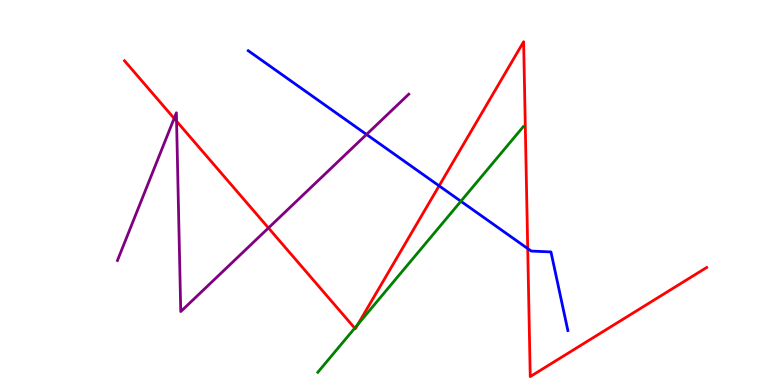[{'lines': ['blue', 'red'], 'intersections': [{'x': 5.67, 'y': 5.17}, {'x': 6.81, 'y': 3.54}]}, {'lines': ['green', 'red'], 'intersections': [{'x': 4.58, 'y': 1.48}, {'x': 4.62, 'y': 1.57}]}, {'lines': ['purple', 'red'], 'intersections': [{'x': 2.25, 'y': 6.92}, {'x': 2.28, 'y': 6.85}, {'x': 3.46, 'y': 4.08}]}, {'lines': ['blue', 'green'], 'intersections': [{'x': 5.95, 'y': 4.77}]}, {'lines': ['blue', 'purple'], 'intersections': [{'x': 4.73, 'y': 6.51}]}, {'lines': ['green', 'purple'], 'intersections': []}]